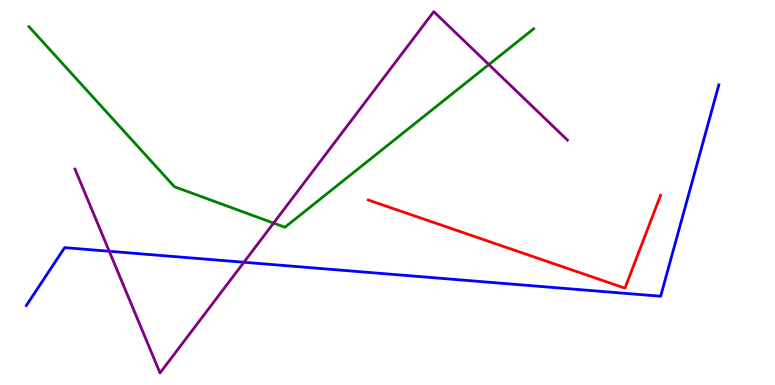[{'lines': ['blue', 'red'], 'intersections': []}, {'lines': ['green', 'red'], 'intersections': []}, {'lines': ['purple', 'red'], 'intersections': []}, {'lines': ['blue', 'green'], 'intersections': []}, {'lines': ['blue', 'purple'], 'intersections': [{'x': 1.41, 'y': 3.47}, {'x': 3.15, 'y': 3.19}]}, {'lines': ['green', 'purple'], 'intersections': [{'x': 3.53, 'y': 4.21}, {'x': 6.31, 'y': 8.32}]}]